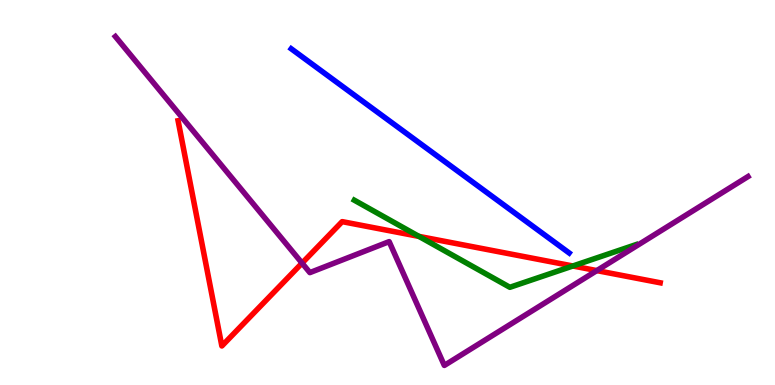[{'lines': ['blue', 'red'], 'intersections': []}, {'lines': ['green', 'red'], 'intersections': [{'x': 5.41, 'y': 3.86}, {'x': 7.39, 'y': 3.09}]}, {'lines': ['purple', 'red'], 'intersections': [{'x': 3.9, 'y': 3.17}, {'x': 7.7, 'y': 2.97}]}, {'lines': ['blue', 'green'], 'intersections': []}, {'lines': ['blue', 'purple'], 'intersections': []}, {'lines': ['green', 'purple'], 'intersections': []}]